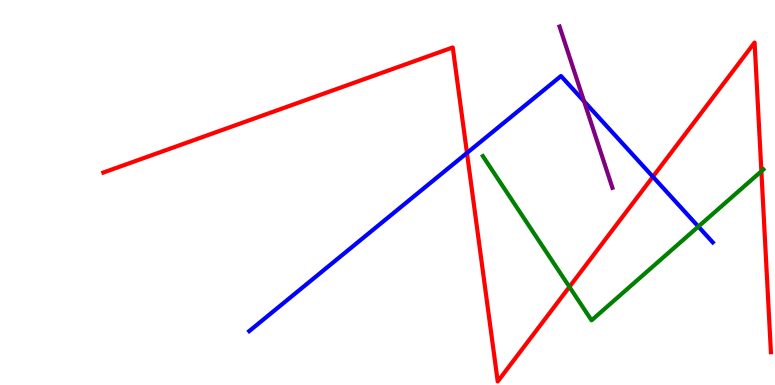[{'lines': ['blue', 'red'], 'intersections': [{'x': 6.03, 'y': 6.03}, {'x': 8.42, 'y': 5.41}]}, {'lines': ['green', 'red'], 'intersections': [{'x': 7.35, 'y': 2.55}, {'x': 9.82, 'y': 5.55}]}, {'lines': ['purple', 'red'], 'intersections': []}, {'lines': ['blue', 'green'], 'intersections': [{'x': 9.01, 'y': 4.12}]}, {'lines': ['blue', 'purple'], 'intersections': [{'x': 7.54, 'y': 7.37}]}, {'lines': ['green', 'purple'], 'intersections': []}]